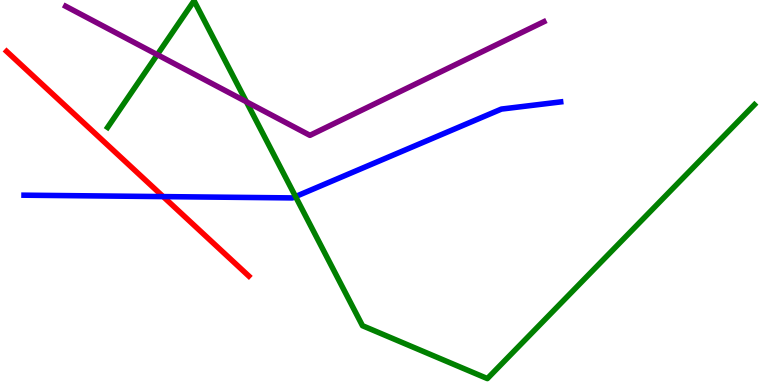[{'lines': ['blue', 'red'], 'intersections': [{'x': 2.11, 'y': 4.89}]}, {'lines': ['green', 'red'], 'intersections': []}, {'lines': ['purple', 'red'], 'intersections': []}, {'lines': ['blue', 'green'], 'intersections': [{'x': 3.81, 'y': 4.89}]}, {'lines': ['blue', 'purple'], 'intersections': []}, {'lines': ['green', 'purple'], 'intersections': [{'x': 2.03, 'y': 8.58}, {'x': 3.18, 'y': 7.36}]}]